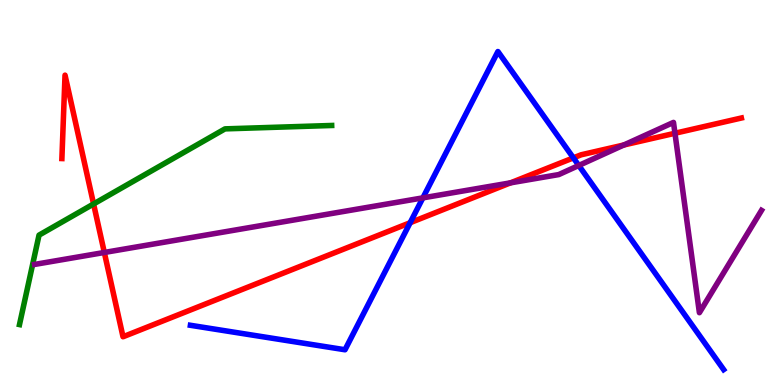[{'lines': ['blue', 'red'], 'intersections': [{'x': 5.29, 'y': 4.22}, {'x': 7.4, 'y': 5.9}]}, {'lines': ['green', 'red'], 'intersections': [{'x': 1.21, 'y': 4.7}]}, {'lines': ['purple', 'red'], 'intersections': [{'x': 1.35, 'y': 3.44}, {'x': 6.59, 'y': 5.25}, {'x': 8.05, 'y': 6.23}, {'x': 8.71, 'y': 6.54}]}, {'lines': ['blue', 'green'], 'intersections': []}, {'lines': ['blue', 'purple'], 'intersections': [{'x': 5.46, 'y': 4.86}, {'x': 7.47, 'y': 5.7}]}, {'lines': ['green', 'purple'], 'intersections': []}]